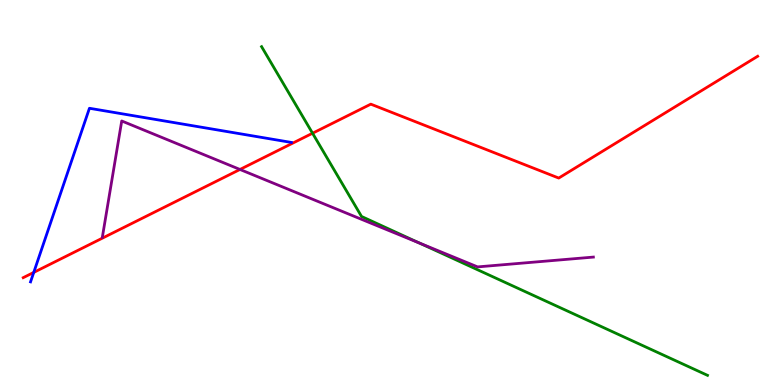[{'lines': ['blue', 'red'], 'intersections': [{'x': 0.436, 'y': 2.92}]}, {'lines': ['green', 'red'], 'intersections': [{'x': 4.03, 'y': 6.54}]}, {'lines': ['purple', 'red'], 'intersections': [{'x': 3.1, 'y': 5.6}]}, {'lines': ['blue', 'green'], 'intersections': []}, {'lines': ['blue', 'purple'], 'intersections': []}, {'lines': ['green', 'purple'], 'intersections': [{'x': 5.41, 'y': 3.69}]}]